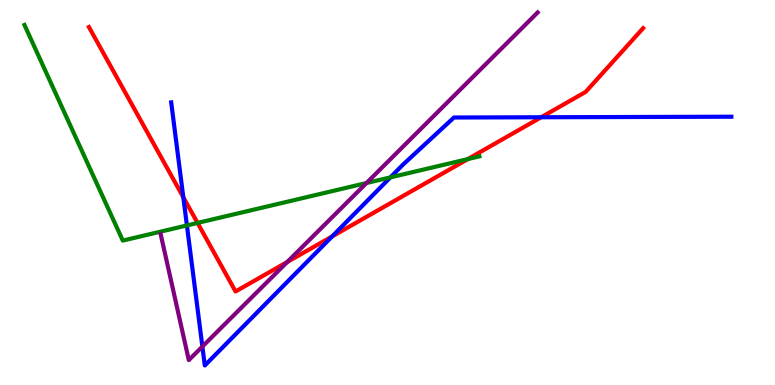[{'lines': ['blue', 'red'], 'intersections': [{'x': 2.37, 'y': 4.88}, {'x': 4.29, 'y': 3.86}, {'x': 6.98, 'y': 6.95}]}, {'lines': ['green', 'red'], 'intersections': [{'x': 2.55, 'y': 4.21}, {'x': 6.04, 'y': 5.87}]}, {'lines': ['purple', 'red'], 'intersections': [{'x': 3.71, 'y': 3.19}]}, {'lines': ['blue', 'green'], 'intersections': [{'x': 2.41, 'y': 4.14}, {'x': 5.04, 'y': 5.39}]}, {'lines': ['blue', 'purple'], 'intersections': [{'x': 2.61, 'y': 0.999}]}, {'lines': ['green', 'purple'], 'intersections': [{'x': 4.73, 'y': 5.25}]}]